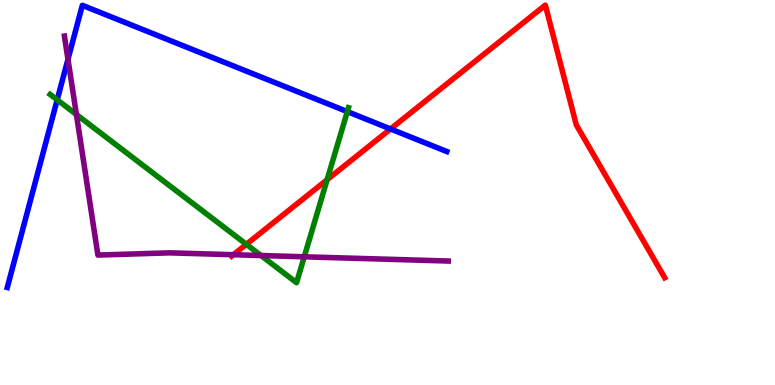[{'lines': ['blue', 'red'], 'intersections': [{'x': 5.04, 'y': 6.65}]}, {'lines': ['green', 'red'], 'intersections': [{'x': 3.18, 'y': 3.65}, {'x': 4.22, 'y': 5.33}]}, {'lines': ['purple', 'red'], 'intersections': [{'x': 3.01, 'y': 3.38}]}, {'lines': ['blue', 'green'], 'intersections': [{'x': 0.738, 'y': 7.41}, {'x': 4.48, 'y': 7.1}]}, {'lines': ['blue', 'purple'], 'intersections': [{'x': 0.877, 'y': 8.46}]}, {'lines': ['green', 'purple'], 'intersections': [{'x': 0.986, 'y': 7.03}, {'x': 3.37, 'y': 3.36}, {'x': 3.93, 'y': 3.33}]}]